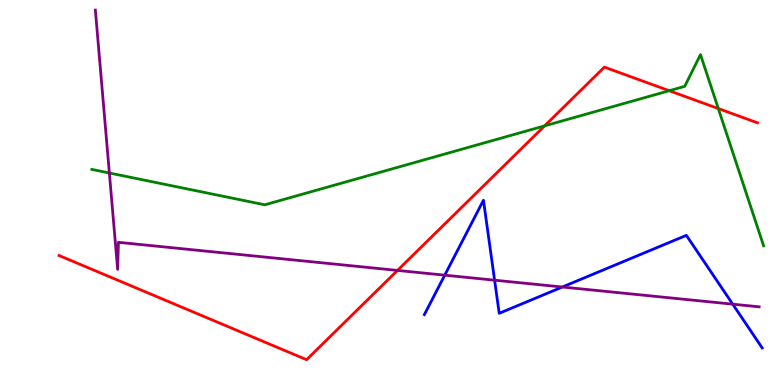[{'lines': ['blue', 'red'], 'intersections': []}, {'lines': ['green', 'red'], 'intersections': [{'x': 7.03, 'y': 6.73}, {'x': 8.64, 'y': 7.64}, {'x': 9.27, 'y': 7.18}]}, {'lines': ['purple', 'red'], 'intersections': [{'x': 5.13, 'y': 2.98}]}, {'lines': ['blue', 'green'], 'intersections': []}, {'lines': ['blue', 'purple'], 'intersections': [{'x': 5.74, 'y': 2.85}, {'x': 6.38, 'y': 2.72}, {'x': 7.26, 'y': 2.55}, {'x': 9.45, 'y': 2.1}]}, {'lines': ['green', 'purple'], 'intersections': [{'x': 1.41, 'y': 5.51}]}]